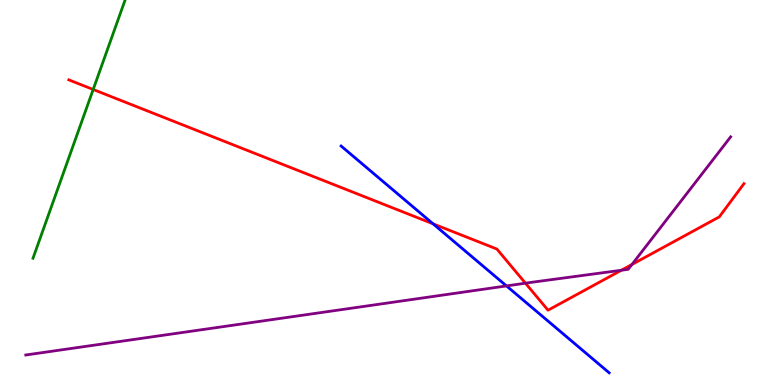[{'lines': ['blue', 'red'], 'intersections': [{'x': 5.59, 'y': 4.19}]}, {'lines': ['green', 'red'], 'intersections': [{'x': 1.2, 'y': 7.68}]}, {'lines': ['purple', 'red'], 'intersections': [{'x': 6.78, 'y': 2.64}, {'x': 8.02, 'y': 2.98}, {'x': 8.15, 'y': 3.13}]}, {'lines': ['blue', 'green'], 'intersections': []}, {'lines': ['blue', 'purple'], 'intersections': [{'x': 6.54, 'y': 2.57}]}, {'lines': ['green', 'purple'], 'intersections': []}]